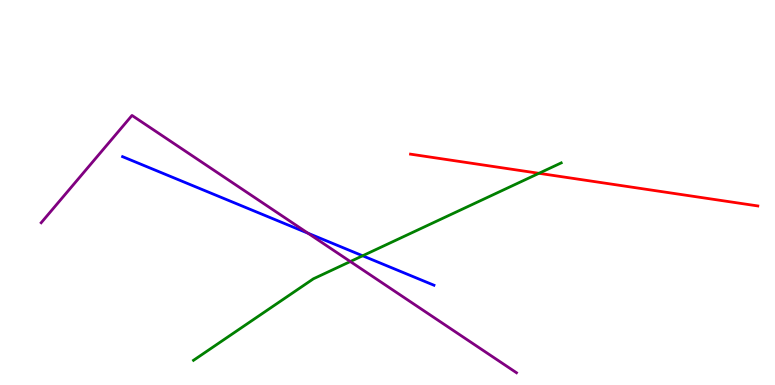[{'lines': ['blue', 'red'], 'intersections': []}, {'lines': ['green', 'red'], 'intersections': [{'x': 6.95, 'y': 5.5}]}, {'lines': ['purple', 'red'], 'intersections': []}, {'lines': ['blue', 'green'], 'intersections': [{'x': 4.68, 'y': 3.36}]}, {'lines': ['blue', 'purple'], 'intersections': [{'x': 3.97, 'y': 3.94}]}, {'lines': ['green', 'purple'], 'intersections': [{'x': 4.52, 'y': 3.21}]}]